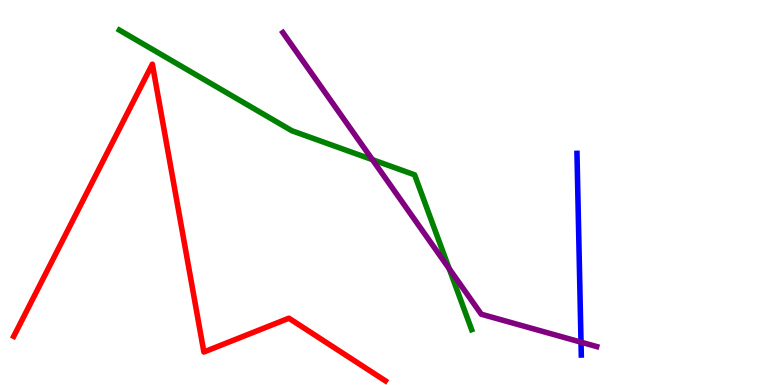[{'lines': ['blue', 'red'], 'intersections': []}, {'lines': ['green', 'red'], 'intersections': []}, {'lines': ['purple', 'red'], 'intersections': []}, {'lines': ['blue', 'green'], 'intersections': []}, {'lines': ['blue', 'purple'], 'intersections': [{'x': 7.5, 'y': 1.11}]}, {'lines': ['green', 'purple'], 'intersections': [{'x': 4.81, 'y': 5.85}, {'x': 5.8, 'y': 3.02}]}]